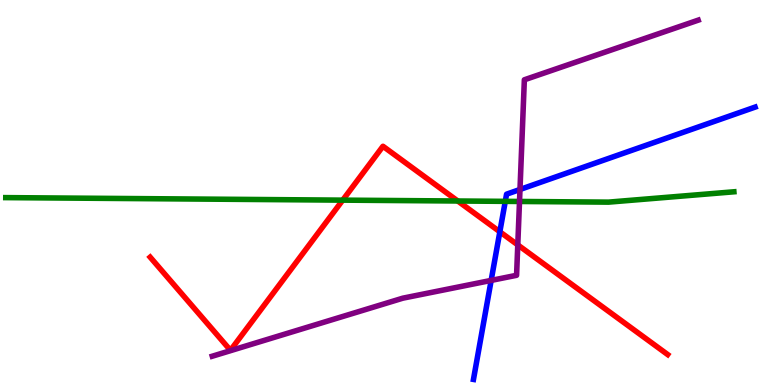[{'lines': ['blue', 'red'], 'intersections': [{'x': 6.45, 'y': 3.98}]}, {'lines': ['green', 'red'], 'intersections': [{'x': 4.42, 'y': 4.8}, {'x': 5.91, 'y': 4.78}]}, {'lines': ['purple', 'red'], 'intersections': [{'x': 6.68, 'y': 3.64}]}, {'lines': ['blue', 'green'], 'intersections': [{'x': 6.52, 'y': 4.77}]}, {'lines': ['blue', 'purple'], 'intersections': [{'x': 6.34, 'y': 2.72}, {'x': 6.71, 'y': 5.08}]}, {'lines': ['green', 'purple'], 'intersections': [{'x': 6.7, 'y': 4.77}]}]